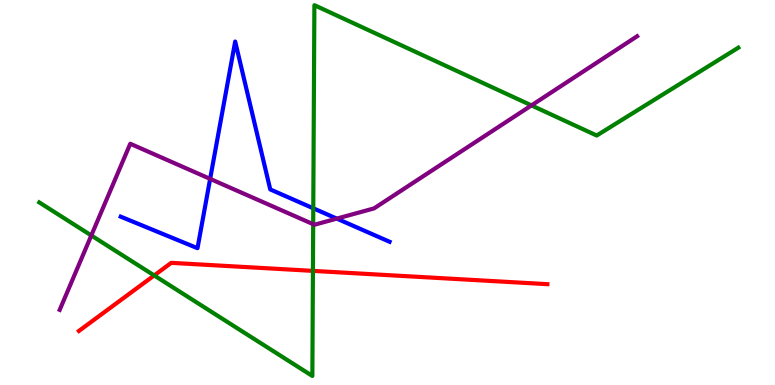[{'lines': ['blue', 'red'], 'intersections': []}, {'lines': ['green', 'red'], 'intersections': [{'x': 1.99, 'y': 2.85}, {'x': 4.04, 'y': 2.96}]}, {'lines': ['purple', 'red'], 'intersections': []}, {'lines': ['blue', 'green'], 'intersections': [{'x': 4.04, 'y': 4.59}]}, {'lines': ['blue', 'purple'], 'intersections': [{'x': 2.71, 'y': 5.35}, {'x': 4.35, 'y': 4.32}]}, {'lines': ['green', 'purple'], 'intersections': [{'x': 1.18, 'y': 3.88}, {'x': 4.04, 'y': 4.18}, {'x': 6.86, 'y': 7.26}]}]